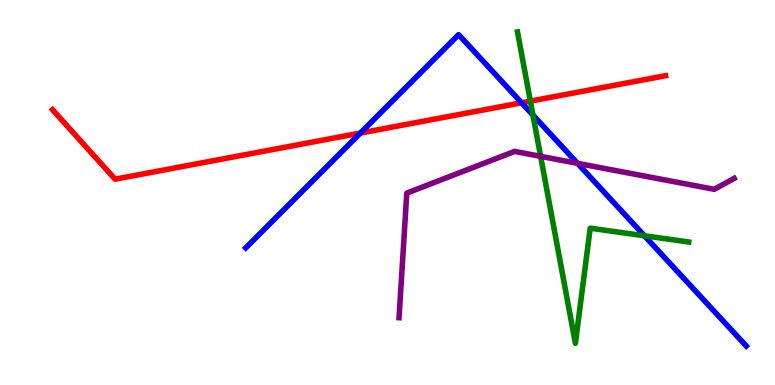[{'lines': ['blue', 'red'], 'intersections': [{'x': 4.65, 'y': 6.54}, {'x': 6.73, 'y': 7.33}]}, {'lines': ['green', 'red'], 'intersections': [{'x': 6.84, 'y': 7.37}]}, {'lines': ['purple', 'red'], 'intersections': []}, {'lines': ['blue', 'green'], 'intersections': [{'x': 6.88, 'y': 7.01}, {'x': 8.32, 'y': 3.88}]}, {'lines': ['blue', 'purple'], 'intersections': [{'x': 7.45, 'y': 5.76}]}, {'lines': ['green', 'purple'], 'intersections': [{'x': 6.98, 'y': 5.94}]}]